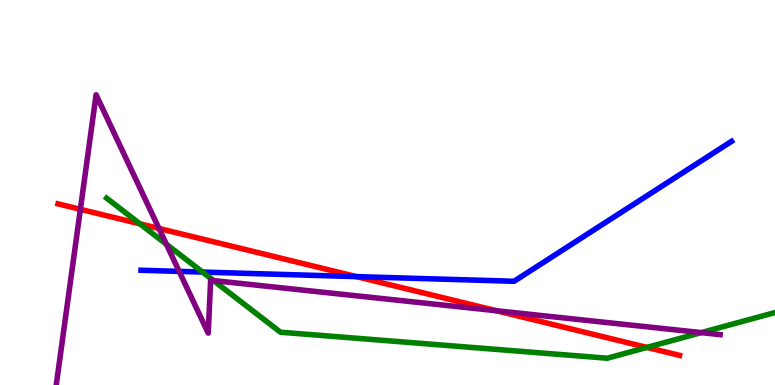[{'lines': ['blue', 'red'], 'intersections': [{'x': 4.6, 'y': 2.82}]}, {'lines': ['green', 'red'], 'intersections': [{'x': 1.81, 'y': 4.19}, {'x': 8.35, 'y': 0.976}]}, {'lines': ['purple', 'red'], 'intersections': [{'x': 1.04, 'y': 4.56}, {'x': 2.05, 'y': 4.07}, {'x': 6.41, 'y': 1.93}]}, {'lines': ['blue', 'green'], 'intersections': [{'x': 2.61, 'y': 2.93}]}, {'lines': ['blue', 'purple'], 'intersections': [{'x': 2.31, 'y': 2.95}]}, {'lines': ['green', 'purple'], 'intersections': [{'x': 2.15, 'y': 3.66}, {'x': 2.76, 'y': 2.71}, {'x': 9.05, 'y': 1.36}]}]